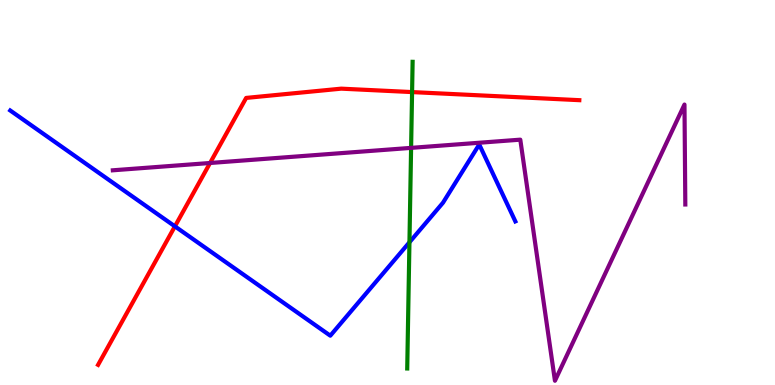[{'lines': ['blue', 'red'], 'intersections': [{'x': 2.26, 'y': 4.12}]}, {'lines': ['green', 'red'], 'intersections': [{'x': 5.32, 'y': 7.61}]}, {'lines': ['purple', 'red'], 'intersections': [{'x': 2.71, 'y': 5.77}]}, {'lines': ['blue', 'green'], 'intersections': [{'x': 5.28, 'y': 3.71}]}, {'lines': ['blue', 'purple'], 'intersections': []}, {'lines': ['green', 'purple'], 'intersections': [{'x': 5.3, 'y': 6.16}]}]